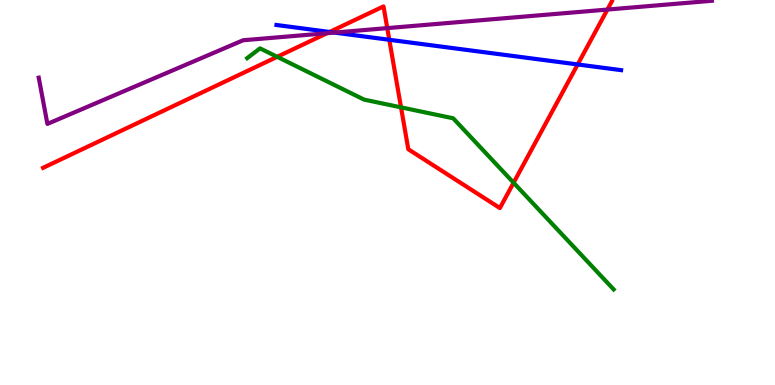[{'lines': ['blue', 'red'], 'intersections': [{'x': 4.25, 'y': 9.17}, {'x': 5.02, 'y': 8.97}, {'x': 7.45, 'y': 8.33}]}, {'lines': ['green', 'red'], 'intersections': [{'x': 3.58, 'y': 8.52}, {'x': 5.17, 'y': 7.21}, {'x': 6.63, 'y': 5.25}]}, {'lines': ['purple', 'red'], 'intersections': [{'x': 4.22, 'y': 9.14}, {'x': 5.0, 'y': 9.27}, {'x': 7.84, 'y': 9.75}]}, {'lines': ['blue', 'green'], 'intersections': []}, {'lines': ['blue', 'purple'], 'intersections': [{'x': 4.31, 'y': 9.15}]}, {'lines': ['green', 'purple'], 'intersections': []}]